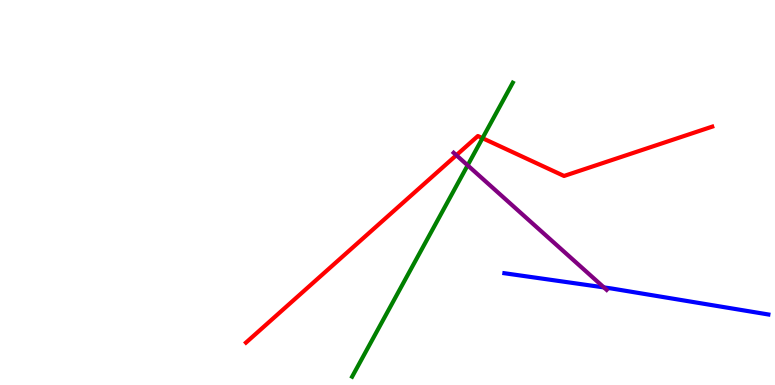[{'lines': ['blue', 'red'], 'intersections': []}, {'lines': ['green', 'red'], 'intersections': [{'x': 6.23, 'y': 6.41}]}, {'lines': ['purple', 'red'], 'intersections': [{'x': 5.89, 'y': 5.97}]}, {'lines': ['blue', 'green'], 'intersections': []}, {'lines': ['blue', 'purple'], 'intersections': [{'x': 7.79, 'y': 2.54}]}, {'lines': ['green', 'purple'], 'intersections': [{'x': 6.03, 'y': 5.71}]}]